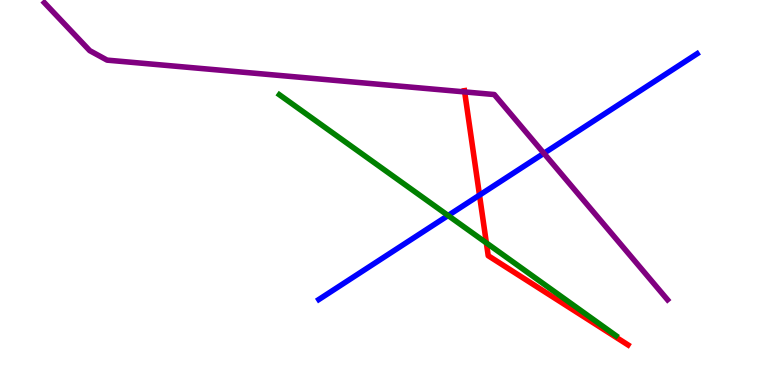[{'lines': ['blue', 'red'], 'intersections': [{'x': 6.19, 'y': 4.93}]}, {'lines': ['green', 'red'], 'intersections': [{'x': 6.28, 'y': 3.69}]}, {'lines': ['purple', 'red'], 'intersections': [{'x': 6.0, 'y': 7.61}]}, {'lines': ['blue', 'green'], 'intersections': [{'x': 5.78, 'y': 4.4}]}, {'lines': ['blue', 'purple'], 'intersections': [{'x': 7.02, 'y': 6.02}]}, {'lines': ['green', 'purple'], 'intersections': []}]